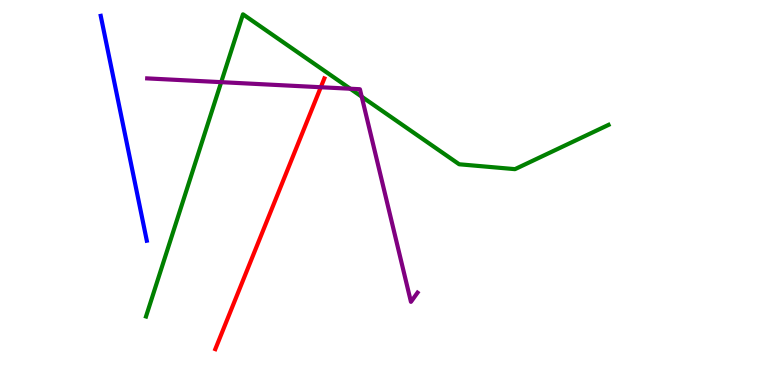[{'lines': ['blue', 'red'], 'intersections': []}, {'lines': ['green', 'red'], 'intersections': []}, {'lines': ['purple', 'red'], 'intersections': [{'x': 4.14, 'y': 7.73}]}, {'lines': ['blue', 'green'], 'intersections': []}, {'lines': ['blue', 'purple'], 'intersections': []}, {'lines': ['green', 'purple'], 'intersections': [{'x': 2.85, 'y': 7.87}, {'x': 4.52, 'y': 7.7}, {'x': 4.67, 'y': 7.49}]}]